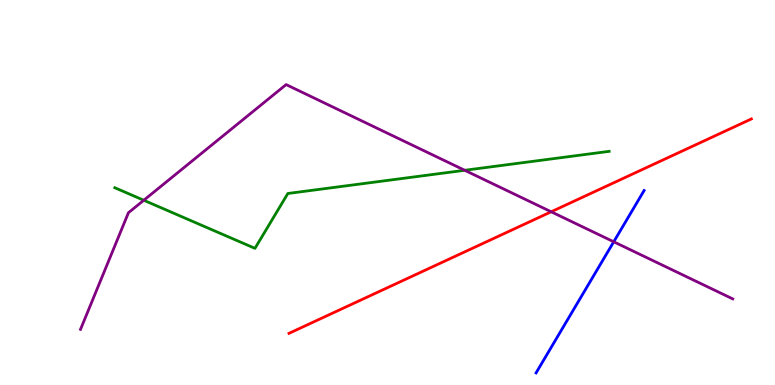[{'lines': ['blue', 'red'], 'intersections': []}, {'lines': ['green', 'red'], 'intersections': []}, {'lines': ['purple', 'red'], 'intersections': [{'x': 7.11, 'y': 4.5}]}, {'lines': ['blue', 'green'], 'intersections': []}, {'lines': ['blue', 'purple'], 'intersections': [{'x': 7.92, 'y': 3.72}]}, {'lines': ['green', 'purple'], 'intersections': [{'x': 1.86, 'y': 4.8}, {'x': 6.0, 'y': 5.58}]}]